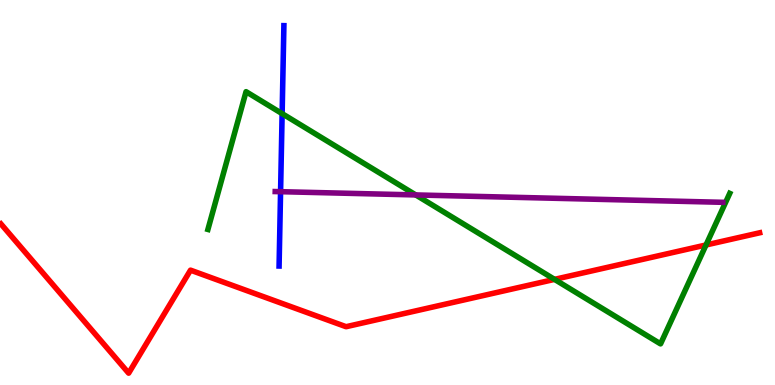[{'lines': ['blue', 'red'], 'intersections': []}, {'lines': ['green', 'red'], 'intersections': [{'x': 7.16, 'y': 2.74}, {'x': 9.11, 'y': 3.64}]}, {'lines': ['purple', 'red'], 'intersections': []}, {'lines': ['blue', 'green'], 'intersections': [{'x': 3.64, 'y': 7.05}]}, {'lines': ['blue', 'purple'], 'intersections': [{'x': 3.62, 'y': 5.02}]}, {'lines': ['green', 'purple'], 'intersections': [{'x': 5.36, 'y': 4.94}]}]